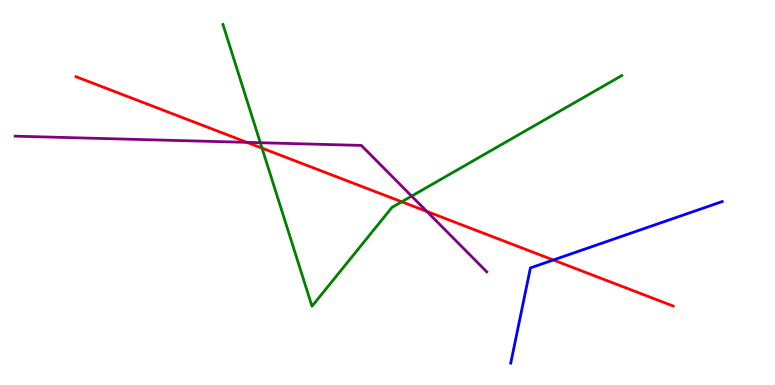[{'lines': ['blue', 'red'], 'intersections': [{'x': 7.14, 'y': 3.25}]}, {'lines': ['green', 'red'], 'intersections': [{'x': 3.38, 'y': 6.15}, {'x': 5.18, 'y': 4.76}]}, {'lines': ['purple', 'red'], 'intersections': [{'x': 3.19, 'y': 6.3}, {'x': 5.51, 'y': 4.51}]}, {'lines': ['blue', 'green'], 'intersections': []}, {'lines': ['blue', 'purple'], 'intersections': []}, {'lines': ['green', 'purple'], 'intersections': [{'x': 3.36, 'y': 6.29}, {'x': 5.31, 'y': 4.91}]}]